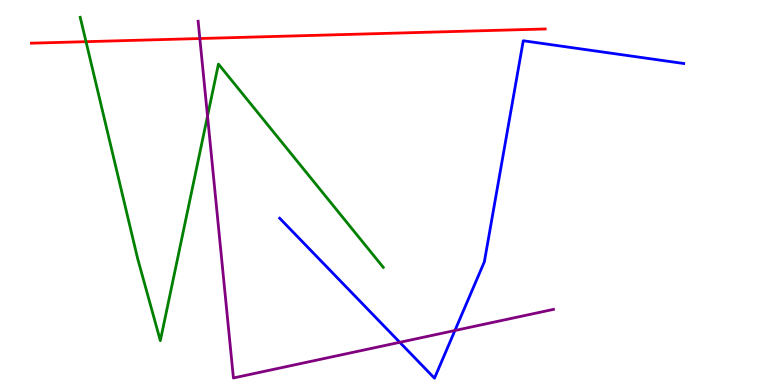[{'lines': ['blue', 'red'], 'intersections': []}, {'lines': ['green', 'red'], 'intersections': [{'x': 1.11, 'y': 8.92}]}, {'lines': ['purple', 'red'], 'intersections': [{'x': 2.58, 'y': 9.0}]}, {'lines': ['blue', 'green'], 'intersections': []}, {'lines': ['blue', 'purple'], 'intersections': [{'x': 5.16, 'y': 1.11}, {'x': 5.87, 'y': 1.42}]}, {'lines': ['green', 'purple'], 'intersections': [{'x': 2.68, 'y': 6.98}]}]